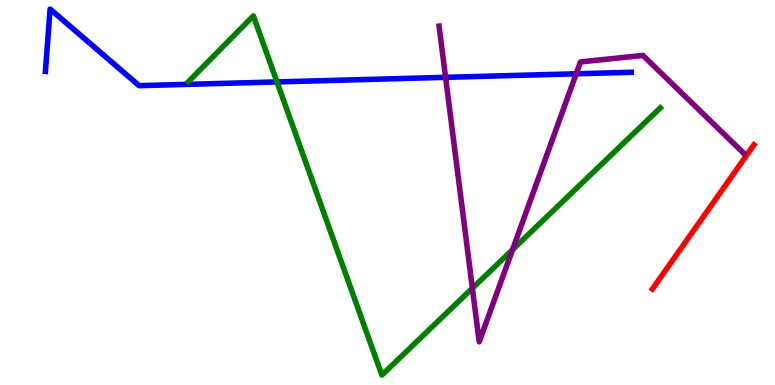[{'lines': ['blue', 'red'], 'intersections': []}, {'lines': ['green', 'red'], 'intersections': []}, {'lines': ['purple', 'red'], 'intersections': []}, {'lines': ['blue', 'green'], 'intersections': [{'x': 3.57, 'y': 7.87}]}, {'lines': ['blue', 'purple'], 'intersections': [{'x': 5.75, 'y': 7.99}, {'x': 7.44, 'y': 8.08}]}, {'lines': ['green', 'purple'], 'intersections': [{'x': 6.1, 'y': 2.51}, {'x': 6.61, 'y': 3.51}]}]